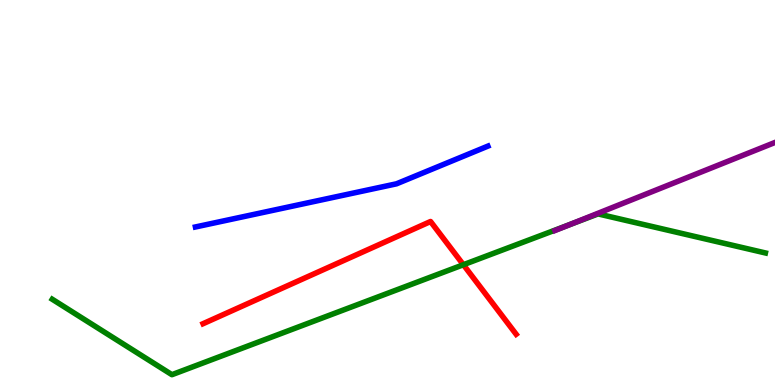[{'lines': ['blue', 'red'], 'intersections': []}, {'lines': ['green', 'red'], 'intersections': [{'x': 5.98, 'y': 3.12}]}, {'lines': ['purple', 'red'], 'intersections': []}, {'lines': ['blue', 'green'], 'intersections': []}, {'lines': ['blue', 'purple'], 'intersections': []}, {'lines': ['green', 'purple'], 'intersections': [{'x': 7.35, 'y': 4.17}]}]